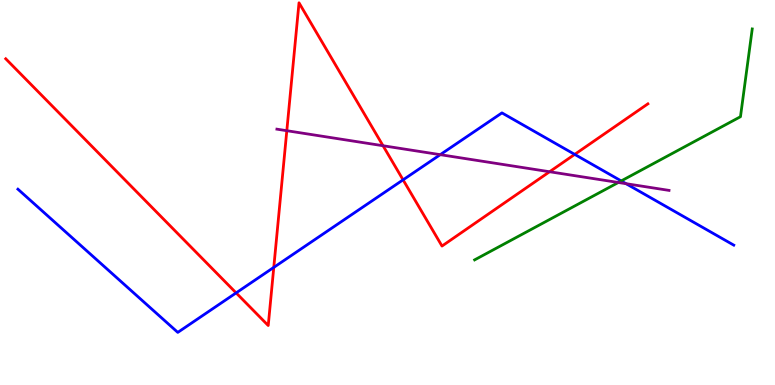[{'lines': ['blue', 'red'], 'intersections': [{'x': 3.05, 'y': 2.39}, {'x': 3.53, 'y': 3.05}, {'x': 5.2, 'y': 5.33}, {'x': 7.42, 'y': 5.99}]}, {'lines': ['green', 'red'], 'intersections': []}, {'lines': ['purple', 'red'], 'intersections': [{'x': 3.7, 'y': 6.6}, {'x': 4.94, 'y': 6.21}, {'x': 7.09, 'y': 5.54}]}, {'lines': ['blue', 'green'], 'intersections': [{'x': 8.02, 'y': 5.3}]}, {'lines': ['blue', 'purple'], 'intersections': [{'x': 5.68, 'y': 5.98}, {'x': 8.08, 'y': 5.23}]}, {'lines': ['green', 'purple'], 'intersections': [{'x': 7.98, 'y': 5.26}]}]